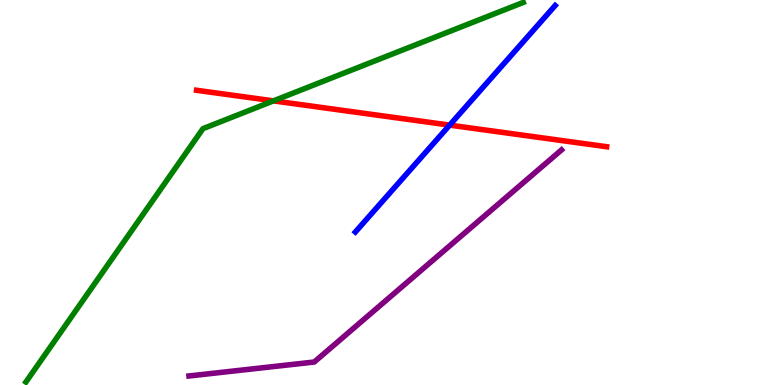[{'lines': ['blue', 'red'], 'intersections': [{'x': 5.8, 'y': 6.75}]}, {'lines': ['green', 'red'], 'intersections': [{'x': 3.53, 'y': 7.38}]}, {'lines': ['purple', 'red'], 'intersections': []}, {'lines': ['blue', 'green'], 'intersections': []}, {'lines': ['blue', 'purple'], 'intersections': []}, {'lines': ['green', 'purple'], 'intersections': []}]